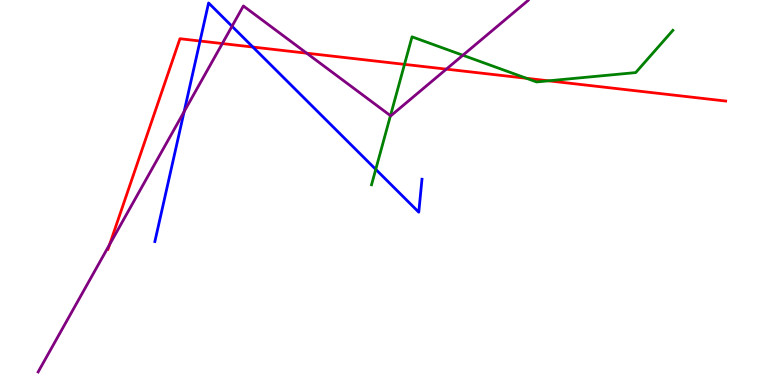[{'lines': ['blue', 'red'], 'intersections': [{'x': 2.58, 'y': 8.93}, {'x': 3.26, 'y': 8.78}]}, {'lines': ['green', 'red'], 'intersections': [{'x': 5.22, 'y': 8.33}, {'x': 6.79, 'y': 7.97}, {'x': 7.08, 'y': 7.9}]}, {'lines': ['purple', 'red'], 'intersections': [{'x': 1.41, 'y': 3.65}, {'x': 2.87, 'y': 8.87}, {'x': 3.96, 'y': 8.62}, {'x': 5.76, 'y': 8.2}]}, {'lines': ['blue', 'green'], 'intersections': [{'x': 4.85, 'y': 5.6}]}, {'lines': ['blue', 'purple'], 'intersections': [{'x': 2.38, 'y': 7.1}, {'x': 2.99, 'y': 9.32}]}, {'lines': ['green', 'purple'], 'intersections': [{'x': 5.04, 'y': 7.0}, {'x': 5.97, 'y': 8.56}]}]